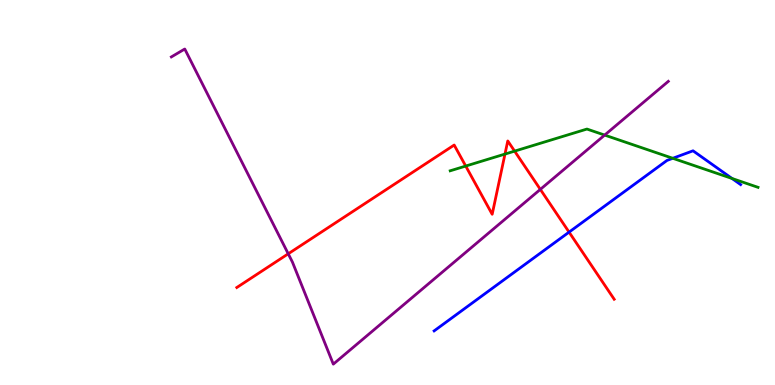[{'lines': ['blue', 'red'], 'intersections': [{'x': 7.34, 'y': 3.97}]}, {'lines': ['green', 'red'], 'intersections': [{'x': 6.01, 'y': 5.69}, {'x': 6.52, 'y': 6.0}, {'x': 6.64, 'y': 6.07}]}, {'lines': ['purple', 'red'], 'intersections': [{'x': 3.72, 'y': 3.41}, {'x': 6.97, 'y': 5.08}]}, {'lines': ['blue', 'green'], 'intersections': [{'x': 8.68, 'y': 5.89}, {'x': 9.45, 'y': 5.36}]}, {'lines': ['blue', 'purple'], 'intersections': []}, {'lines': ['green', 'purple'], 'intersections': [{'x': 7.8, 'y': 6.49}]}]